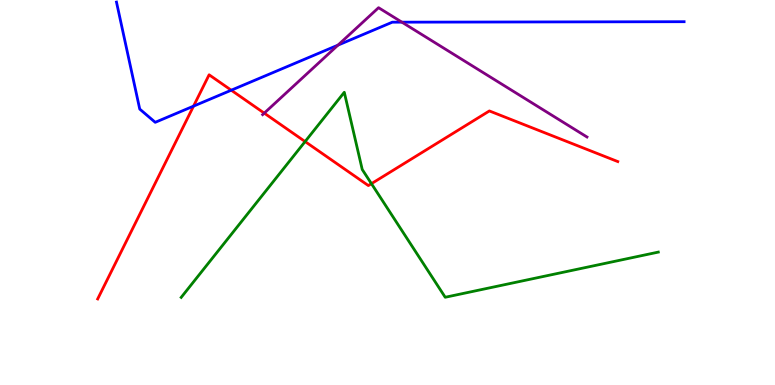[{'lines': ['blue', 'red'], 'intersections': [{'x': 2.5, 'y': 7.24}, {'x': 2.98, 'y': 7.66}]}, {'lines': ['green', 'red'], 'intersections': [{'x': 3.94, 'y': 6.32}, {'x': 4.79, 'y': 5.23}]}, {'lines': ['purple', 'red'], 'intersections': [{'x': 3.41, 'y': 7.06}]}, {'lines': ['blue', 'green'], 'intersections': []}, {'lines': ['blue', 'purple'], 'intersections': [{'x': 4.36, 'y': 8.83}, {'x': 5.19, 'y': 9.42}]}, {'lines': ['green', 'purple'], 'intersections': []}]